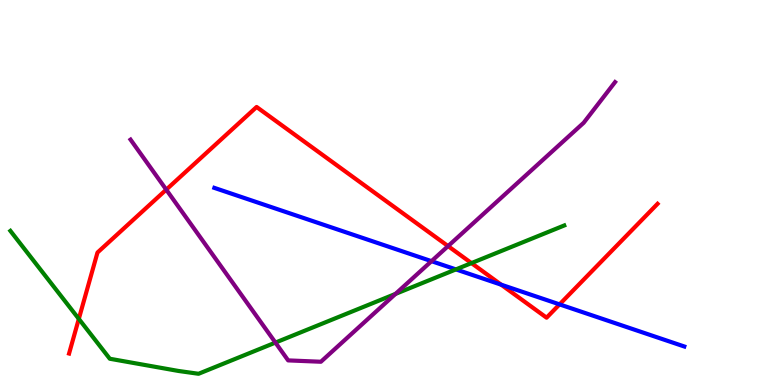[{'lines': ['blue', 'red'], 'intersections': [{'x': 6.47, 'y': 2.61}, {'x': 7.22, 'y': 2.09}]}, {'lines': ['green', 'red'], 'intersections': [{'x': 1.02, 'y': 1.72}, {'x': 6.08, 'y': 3.17}]}, {'lines': ['purple', 'red'], 'intersections': [{'x': 2.15, 'y': 5.07}, {'x': 5.78, 'y': 3.61}]}, {'lines': ['blue', 'green'], 'intersections': [{'x': 5.88, 'y': 3.0}]}, {'lines': ['blue', 'purple'], 'intersections': [{'x': 5.57, 'y': 3.22}]}, {'lines': ['green', 'purple'], 'intersections': [{'x': 3.55, 'y': 1.1}, {'x': 5.1, 'y': 2.37}]}]